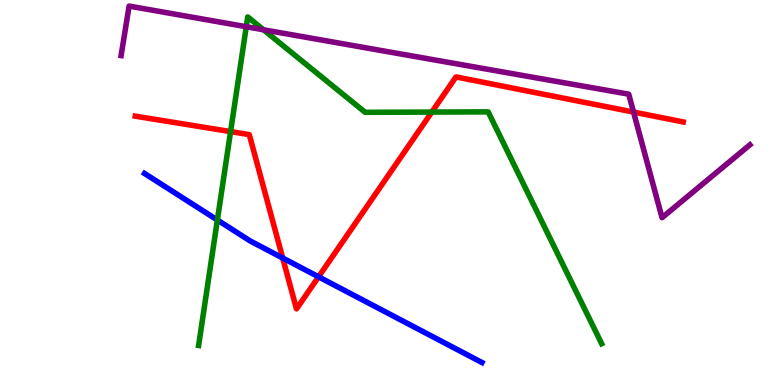[{'lines': ['blue', 'red'], 'intersections': [{'x': 3.65, 'y': 3.3}, {'x': 4.11, 'y': 2.81}]}, {'lines': ['green', 'red'], 'intersections': [{'x': 2.98, 'y': 6.58}, {'x': 5.57, 'y': 7.09}]}, {'lines': ['purple', 'red'], 'intersections': [{'x': 8.17, 'y': 7.09}]}, {'lines': ['blue', 'green'], 'intersections': [{'x': 2.8, 'y': 4.29}]}, {'lines': ['blue', 'purple'], 'intersections': []}, {'lines': ['green', 'purple'], 'intersections': [{'x': 3.18, 'y': 9.31}, {'x': 3.4, 'y': 9.23}]}]